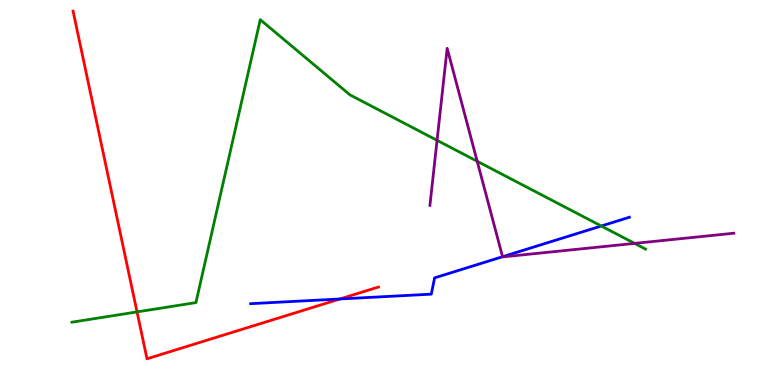[{'lines': ['blue', 'red'], 'intersections': [{'x': 4.39, 'y': 2.23}]}, {'lines': ['green', 'red'], 'intersections': [{'x': 1.77, 'y': 1.9}]}, {'lines': ['purple', 'red'], 'intersections': []}, {'lines': ['blue', 'green'], 'intersections': [{'x': 7.76, 'y': 4.13}]}, {'lines': ['blue', 'purple'], 'intersections': [{'x': 6.48, 'y': 3.33}]}, {'lines': ['green', 'purple'], 'intersections': [{'x': 5.64, 'y': 6.36}, {'x': 6.16, 'y': 5.81}, {'x': 8.19, 'y': 3.68}]}]